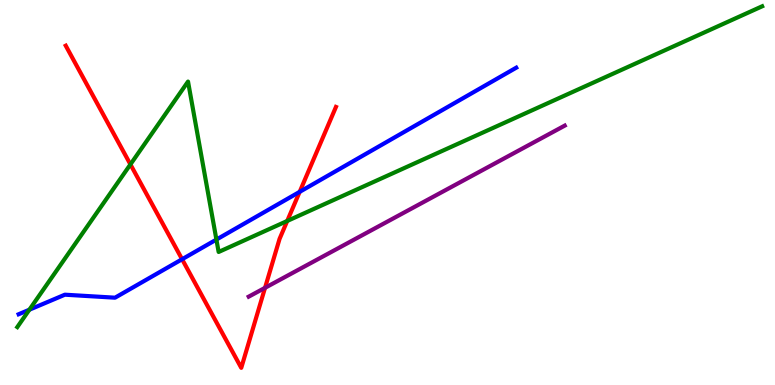[{'lines': ['blue', 'red'], 'intersections': [{'x': 2.35, 'y': 3.27}, {'x': 3.87, 'y': 5.02}]}, {'lines': ['green', 'red'], 'intersections': [{'x': 1.68, 'y': 5.73}, {'x': 3.71, 'y': 4.26}]}, {'lines': ['purple', 'red'], 'intersections': [{'x': 3.42, 'y': 2.52}]}, {'lines': ['blue', 'green'], 'intersections': [{'x': 0.379, 'y': 1.96}, {'x': 2.79, 'y': 3.78}]}, {'lines': ['blue', 'purple'], 'intersections': []}, {'lines': ['green', 'purple'], 'intersections': []}]